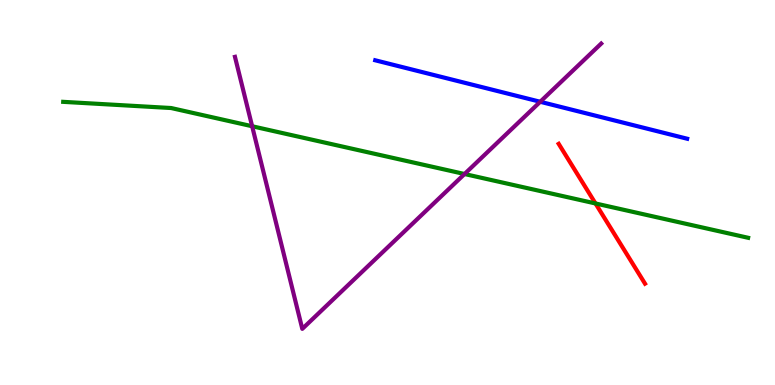[{'lines': ['blue', 'red'], 'intersections': []}, {'lines': ['green', 'red'], 'intersections': [{'x': 7.68, 'y': 4.72}]}, {'lines': ['purple', 'red'], 'intersections': []}, {'lines': ['blue', 'green'], 'intersections': []}, {'lines': ['blue', 'purple'], 'intersections': [{'x': 6.97, 'y': 7.36}]}, {'lines': ['green', 'purple'], 'intersections': [{'x': 3.25, 'y': 6.72}, {'x': 5.99, 'y': 5.48}]}]